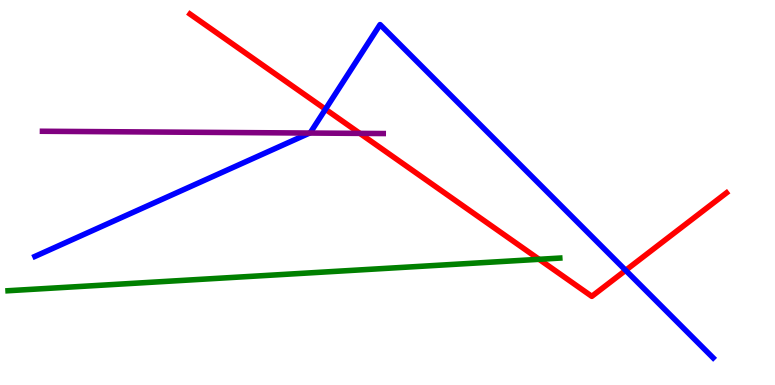[{'lines': ['blue', 'red'], 'intersections': [{'x': 4.2, 'y': 7.16}, {'x': 8.07, 'y': 2.98}]}, {'lines': ['green', 'red'], 'intersections': [{'x': 6.96, 'y': 3.26}]}, {'lines': ['purple', 'red'], 'intersections': [{'x': 4.64, 'y': 6.54}]}, {'lines': ['blue', 'green'], 'intersections': []}, {'lines': ['blue', 'purple'], 'intersections': [{'x': 3.99, 'y': 6.54}]}, {'lines': ['green', 'purple'], 'intersections': []}]